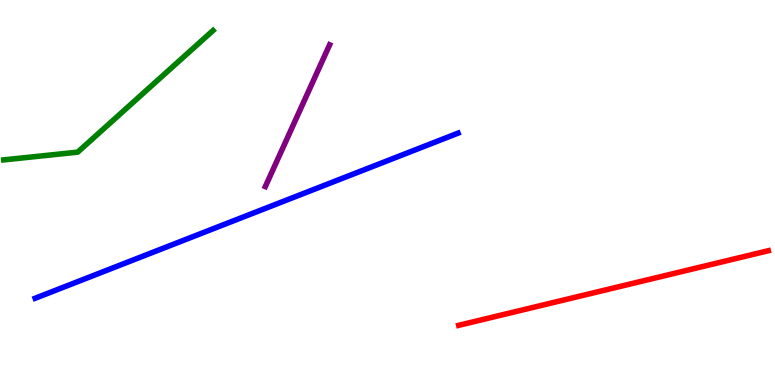[{'lines': ['blue', 'red'], 'intersections': []}, {'lines': ['green', 'red'], 'intersections': []}, {'lines': ['purple', 'red'], 'intersections': []}, {'lines': ['blue', 'green'], 'intersections': []}, {'lines': ['blue', 'purple'], 'intersections': []}, {'lines': ['green', 'purple'], 'intersections': []}]